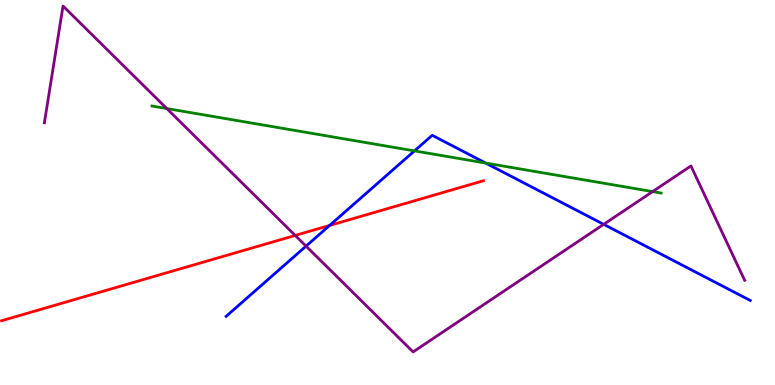[{'lines': ['blue', 'red'], 'intersections': [{'x': 4.25, 'y': 4.14}]}, {'lines': ['green', 'red'], 'intersections': []}, {'lines': ['purple', 'red'], 'intersections': [{'x': 3.81, 'y': 3.88}]}, {'lines': ['blue', 'green'], 'intersections': [{'x': 5.35, 'y': 6.08}, {'x': 6.27, 'y': 5.76}]}, {'lines': ['blue', 'purple'], 'intersections': [{'x': 3.95, 'y': 3.61}, {'x': 7.79, 'y': 4.17}]}, {'lines': ['green', 'purple'], 'intersections': [{'x': 2.15, 'y': 7.18}, {'x': 8.42, 'y': 5.02}]}]